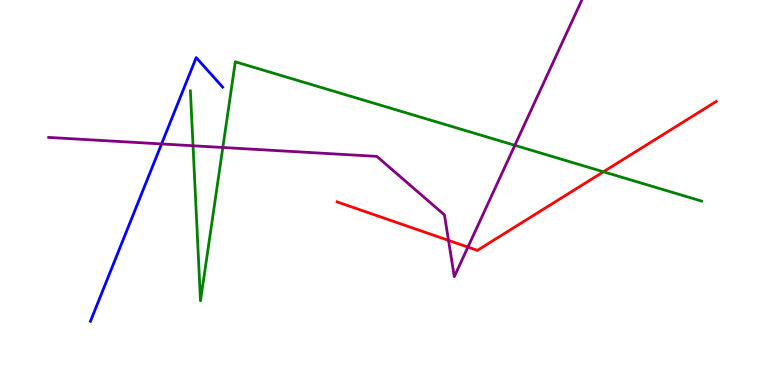[{'lines': ['blue', 'red'], 'intersections': []}, {'lines': ['green', 'red'], 'intersections': [{'x': 7.79, 'y': 5.54}]}, {'lines': ['purple', 'red'], 'intersections': [{'x': 5.79, 'y': 3.76}, {'x': 6.04, 'y': 3.58}]}, {'lines': ['blue', 'green'], 'intersections': []}, {'lines': ['blue', 'purple'], 'intersections': [{'x': 2.08, 'y': 6.26}]}, {'lines': ['green', 'purple'], 'intersections': [{'x': 2.49, 'y': 6.21}, {'x': 2.88, 'y': 6.17}, {'x': 6.64, 'y': 6.23}]}]